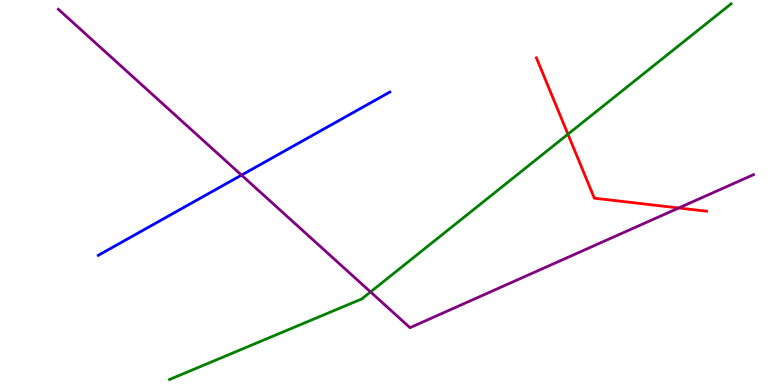[{'lines': ['blue', 'red'], 'intersections': []}, {'lines': ['green', 'red'], 'intersections': [{'x': 7.33, 'y': 6.51}]}, {'lines': ['purple', 'red'], 'intersections': [{'x': 8.76, 'y': 4.6}]}, {'lines': ['blue', 'green'], 'intersections': []}, {'lines': ['blue', 'purple'], 'intersections': [{'x': 3.12, 'y': 5.45}]}, {'lines': ['green', 'purple'], 'intersections': [{'x': 4.78, 'y': 2.42}]}]